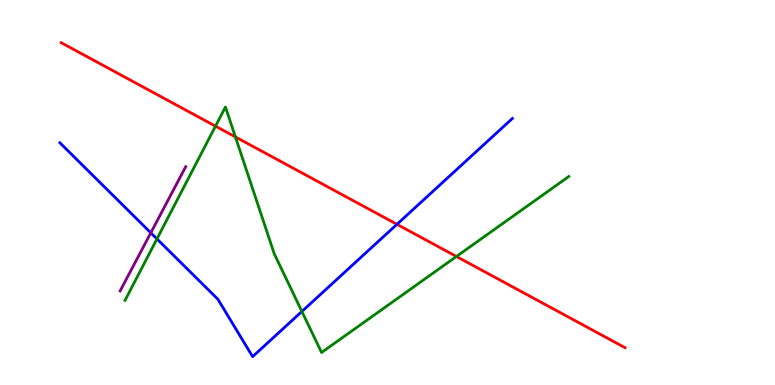[{'lines': ['blue', 'red'], 'intersections': [{'x': 5.12, 'y': 4.17}]}, {'lines': ['green', 'red'], 'intersections': [{'x': 2.78, 'y': 6.72}, {'x': 3.04, 'y': 6.44}, {'x': 5.89, 'y': 3.34}]}, {'lines': ['purple', 'red'], 'intersections': []}, {'lines': ['blue', 'green'], 'intersections': [{'x': 2.03, 'y': 3.79}, {'x': 3.9, 'y': 1.91}]}, {'lines': ['blue', 'purple'], 'intersections': [{'x': 1.95, 'y': 3.95}]}, {'lines': ['green', 'purple'], 'intersections': []}]